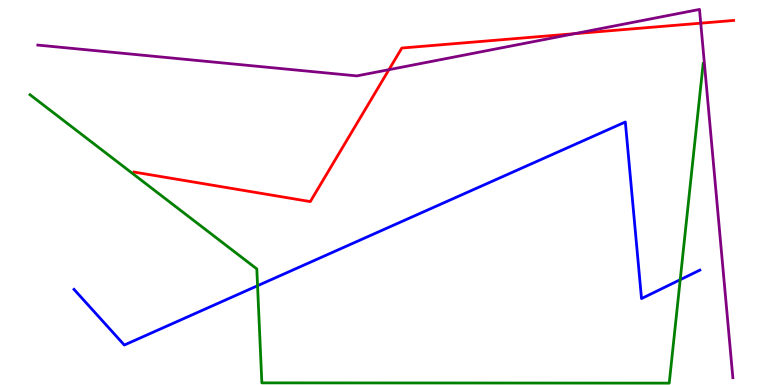[{'lines': ['blue', 'red'], 'intersections': []}, {'lines': ['green', 'red'], 'intersections': []}, {'lines': ['purple', 'red'], 'intersections': [{'x': 5.02, 'y': 8.19}, {'x': 7.41, 'y': 9.13}, {'x': 9.04, 'y': 9.4}]}, {'lines': ['blue', 'green'], 'intersections': [{'x': 3.32, 'y': 2.58}, {'x': 8.78, 'y': 2.73}]}, {'lines': ['blue', 'purple'], 'intersections': []}, {'lines': ['green', 'purple'], 'intersections': []}]